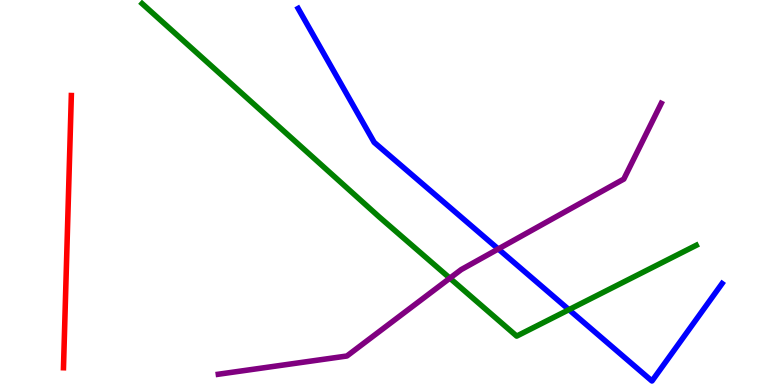[{'lines': ['blue', 'red'], 'intersections': []}, {'lines': ['green', 'red'], 'intersections': []}, {'lines': ['purple', 'red'], 'intersections': []}, {'lines': ['blue', 'green'], 'intersections': [{'x': 7.34, 'y': 1.96}]}, {'lines': ['blue', 'purple'], 'intersections': [{'x': 6.43, 'y': 3.53}]}, {'lines': ['green', 'purple'], 'intersections': [{'x': 5.8, 'y': 2.77}]}]